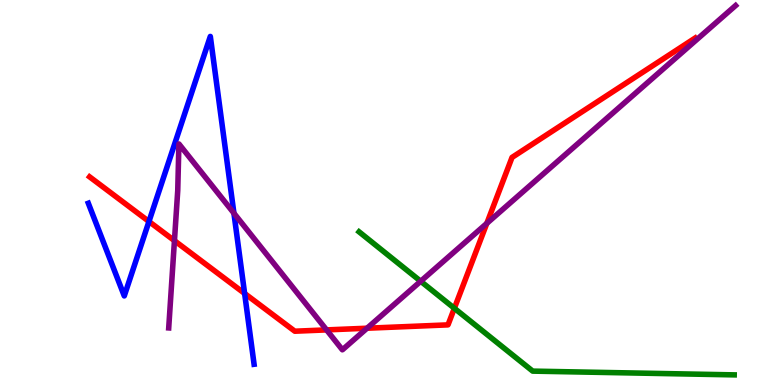[{'lines': ['blue', 'red'], 'intersections': [{'x': 1.92, 'y': 4.25}, {'x': 3.16, 'y': 2.38}]}, {'lines': ['green', 'red'], 'intersections': [{'x': 5.86, 'y': 1.99}]}, {'lines': ['purple', 'red'], 'intersections': [{'x': 2.25, 'y': 3.75}, {'x': 4.21, 'y': 1.43}, {'x': 4.74, 'y': 1.47}, {'x': 6.28, 'y': 4.2}]}, {'lines': ['blue', 'green'], 'intersections': []}, {'lines': ['blue', 'purple'], 'intersections': [{'x': 3.02, 'y': 4.46}]}, {'lines': ['green', 'purple'], 'intersections': [{'x': 5.43, 'y': 2.69}]}]